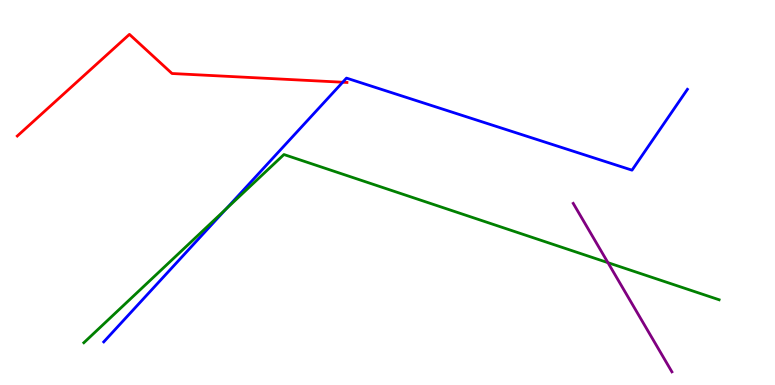[{'lines': ['blue', 'red'], 'intersections': [{'x': 4.42, 'y': 7.86}]}, {'lines': ['green', 'red'], 'intersections': []}, {'lines': ['purple', 'red'], 'intersections': []}, {'lines': ['blue', 'green'], 'intersections': [{'x': 2.92, 'y': 4.57}]}, {'lines': ['blue', 'purple'], 'intersections': []}, {'lines': ['green', 'purple'], 'intersections': [{'x': 7.84, 'y': 3.18}]}]